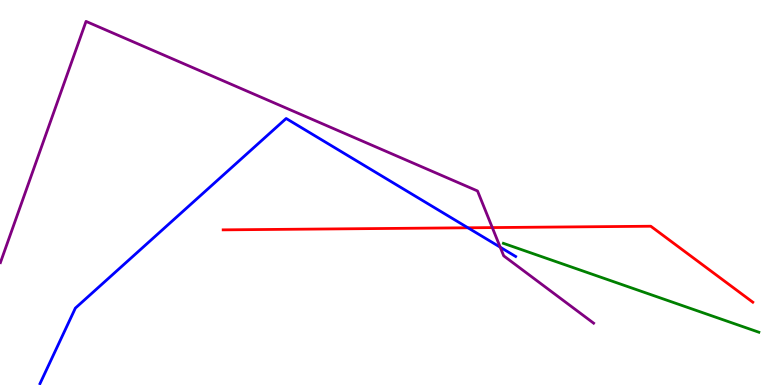[{'lines': ['blue', 'red'], 'intersections': [{'x': 6.04, 'y': 4.08}]}, {'lines': ['green', 'red'], 'intersections': []}, {'lines': ['purple', 'red'], 'intersections': [{'x': 6.35, 'y': 4.09}]}, {'lines': ['blue', 'green'], 'intersections': []}, {'lines': ['blue', 'purple'], 'intersections': [{'x': 6.45, 'y': 3.58}]}, {'lines': ['green', 'purple'], 'intersections': []}]